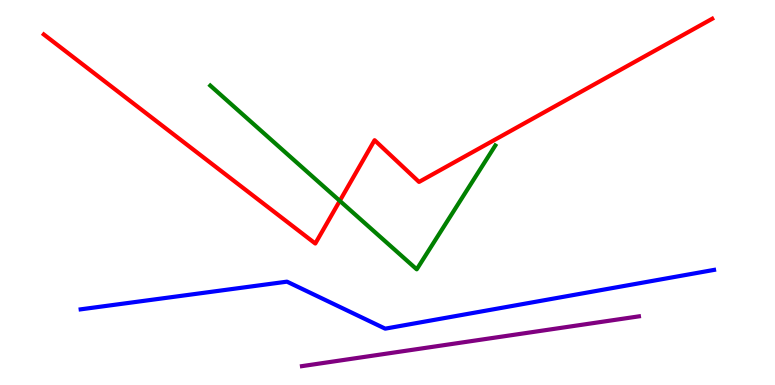[{'lines': ['blue', 'red'], 'intersections': []}, {'lines': ['green', 'red'], 'intersections': [{'x': 4.38, 'y': 4.78}]}, {'lines': ['purple', 'red'], 'intersections': []}, {'lines': ['blue', 'green'], 'intersections': []}, {'lines': ['blue', 'purple'], 'intersections': []}, {'lines': ['green', 'purple'], 'intersections': []}]